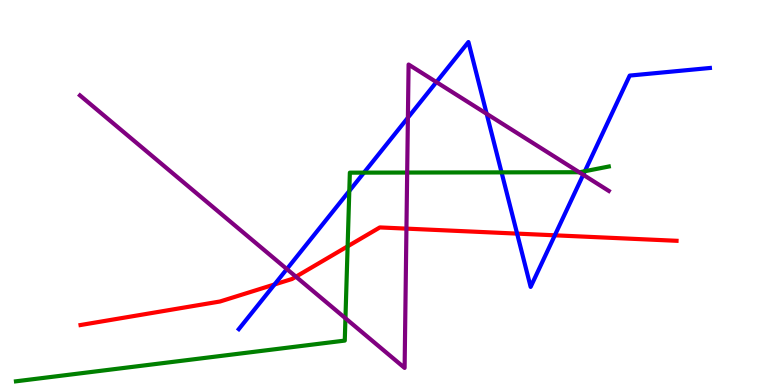[{'lines': ['blue', 'red'], 'intersections': [{'x': 3.54, 'y': 2.61}, {'x': 6.67, 'y': 3.93}, {'x': 7.16, 'y': 3.89}]}, {'lines': ['green', 'red'], 'intersections': [{'x': 4.49, 'y': 3.6}]}, {'lines': ['purple', 'red'], 'intersections': [{'x': 3.82, 'y': 2.81}, {'x': 5.24, 'y': 4.06}]}, {'lines': ['blue', 'green'], 'intersections': [{'x': 4.51, 'y': 5.04}, {'x': 4.7, 'y': 5.52}, {'x': 6.47, 'y': 5.52}, {'x': 7.55, 'y': 5.55}]}, {'lines': ['blue', 'purple'], 'intersections': [{'x': 3.7, 'y': 3.01}, {'x': 5.26, 'y': 6.94}, {'x': 5.63, 'y': 7.87}, {'x': 6.28, 'y': 7.04}, {'x': 7.53, 'y': 5.46}]}, {'lines': ['green', 'purple'], 'intersections': [{'x': 4.46, 'y': 1.73}, {'x': 5.25, 'y': 5.52}, {'x': 7.47, 'y': 5.53}]}]